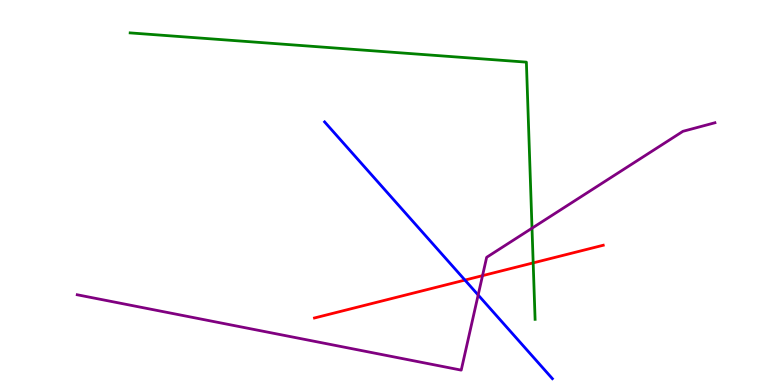[{'lines': ['blue', 'red'], 'intersections': [{'x': 6.0, 'y': 2.73}]}, {'lines': ['green', 'red'], 'intersections': [{'x': 6.88, 'y': 3.17}]}, {'lines': ['purple', 'red'], 'intersections': [{'x': 6.23, 'y': 2.84}]}, {'lines': ['blue', 'green'], 'intersections': []}, {'lines': ['blue', 'purple'], 'intersections': [{'x': 6.17, 'y': 2.34}]}, {'lines': ['green', 'purple'], 'intersections': [{'x': 6.86, 'y': 4.07}]}]